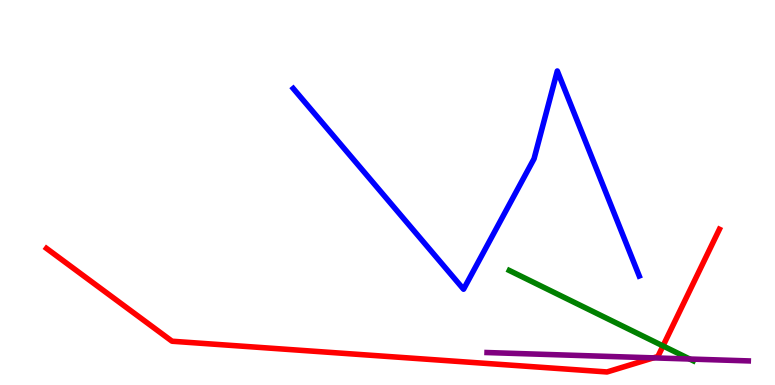[{'lines': ['blue', 'red'], 'intersections': []}, {'lines': ['green', 'red'], 'intersections': [{'x': 8.55, 'y': 1.02}]}, {'lines': ['purple', 'red'], 'intersections': [{'x': 8.43, 'y': 0.705}]}, {'lines': ['blue', 'green'], 'intersections': []}, {'lines': ['blue', 'purple'], 'intersections': []}, {'lines': ['green', 'purple'], 'intersections': [{'x': 8.9, 'y': 0.675}]}]